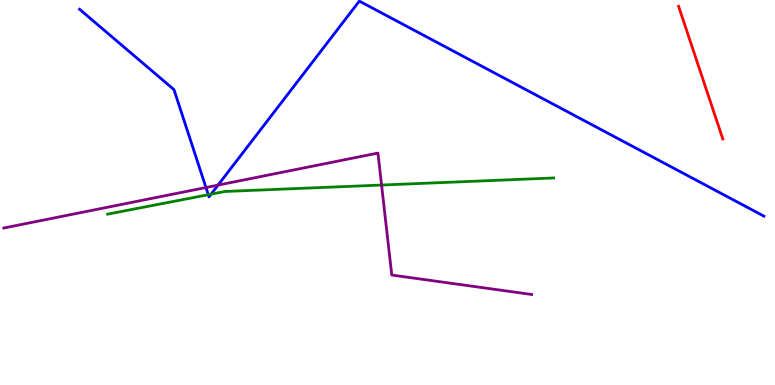[{'lines': ['blue', 'red'], 'intersections': []}, {'lines': ['green', 'red'], 'intersections': []}, {'lines': ['purple', 'red'], 'intersections': []}, {'lines': ['blue', 'green'], 'intersections': [{'x': 2.69, 'y': 4.94}, {'x': 2.72, 'y': 4.96}]}, {'lines': ['blue', 'purple'], 'intersections': [{'x': 2.66, 'y': 5.13}, {'x': 2.81, 'y': 5.19}]}, {'lines': ['green', 'purple'], 'intersections': [{'x': 4.92, 'y': 5.19}]}]